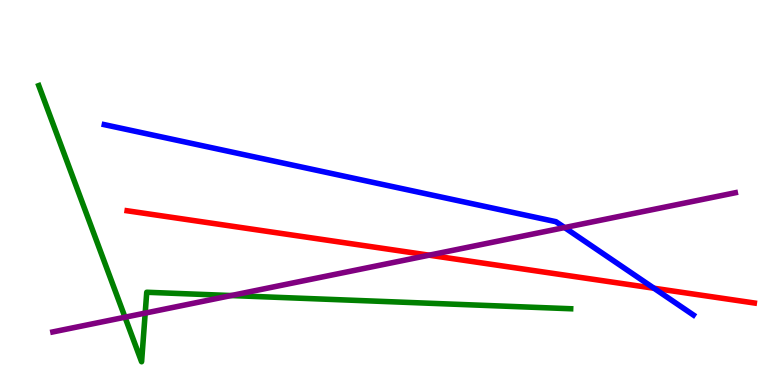[{'lines': ['blue', 'red'], 'intersections': [{'x': 8.44, 'y': 2.51}]}, {'lines': ['green', 'red'], 'intersections': []}, {'lines': ['purple', 'red'], 'intersections': [{'x': 5.54, 'y': 3.37}]}, {'lines': ['blue', 'green'], 'intersections': []}, {'lines': ['blue', 'purple'], 'intersections': [{'x': 7.29, 'y': 4.09}]}, {'lines': ['green', 'purple'], 'intersections': [{'x': 1.61, 'y': 1.76}, {'x': 1.87, 'y': 1.87}, {'x': 2.98, 'y': 2.32}]}]